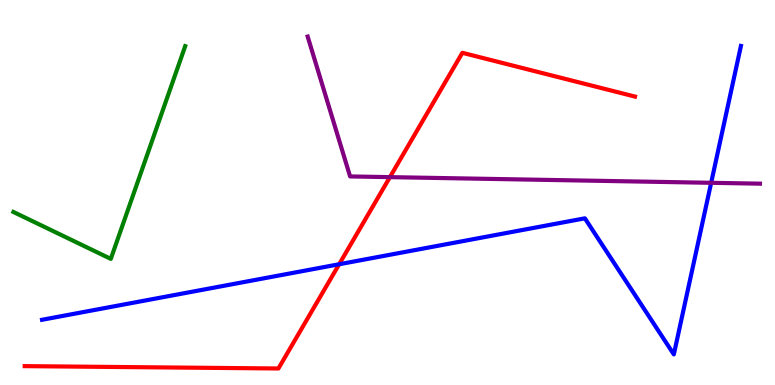[{'lines': ['blue', 'red'], 'intersections': [{'x': 4.38, 'y': 3.14}]}, {'lines': ['green', 'red'], 'intersections': []}, {'lines': ['purple', 'red'], 'intersections': [{'x': 5.03, 'y': 5.4}]}, {'lines': ['blue', 'green'], 'intersections': []}, {'lines': ['blue', 'purple'], 'intersections': [{'x': 9.18, 'y': 5.25}]}, {'lines': ['green', 'purple'], 'intersections': []}]